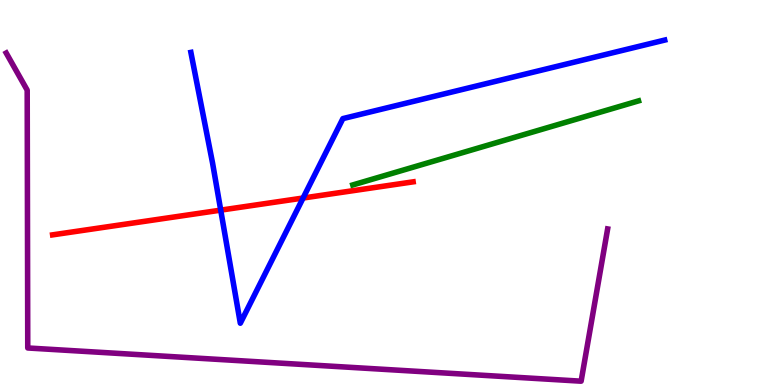[{'lines': ['blue', 'red'], 'intersections': [{'x': 2.85, 'y': 4.54}, {'x': 3.91, 'y': 4.86}]}, {'lines': ['green', 'red'], 'intersections': []}, {'lines': ['purple', 'red'], 'intersections': []}, {'lines': ['blue', 'green'], 'intersections': []}, {'lines': ['blue', 'purple'], 'intersections': []}, {'lines': ['green', 'purple'], 'intersections': []}]